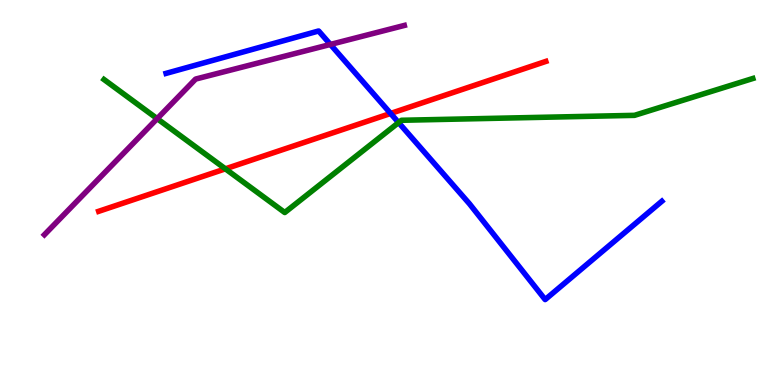[{'lines': ['blue', 'red'], 'intersections': [{'x': 5.04, 'y': 7.05}]}, {'lines': ['green', 'red'], 'intersections': [{'x': 2.91, 'y': 5.61}]}, {'lines': ['purple', 'red'], 'intersections': []}, {'lines': ['blue', 'green'], 'intersections': [{'x': 5.14, 'y': 6.82}]}, {'lines': ['blue', 'purple'], 'intersections': [{'x': 4.26, 'y': 8.85}]}, {'lines': ['green', 'purple'], 'intersections': [{'x': 2.03, 'y': 6.92}]}]